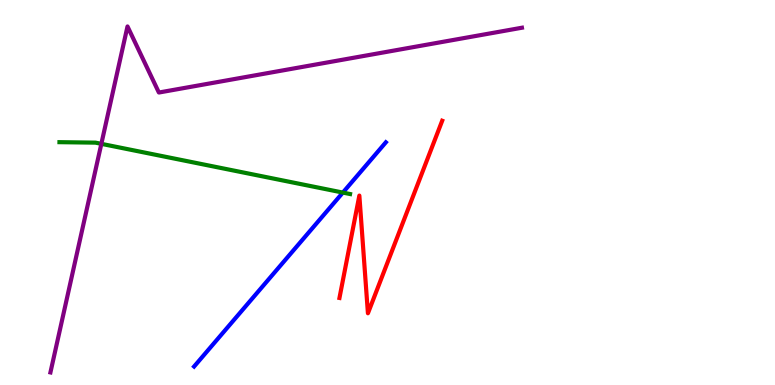[{'lines': ['blue', 'red'], 'intersections': []}, {'lines': ['green', 'red'], 'intersections': []}, {'lines': ['purple', 'red'], 'intersections': []}, {'lines': ['blue', 'green'], 'intersections': [{'x': 4.42, 'y': 5.0}]}, {'lines': ['blue', 'purple'], 'intersections': []}, {'lines': ['green', 'purple'], 'intersections': [{'x': 1.31, 'y': 6.26}]}]